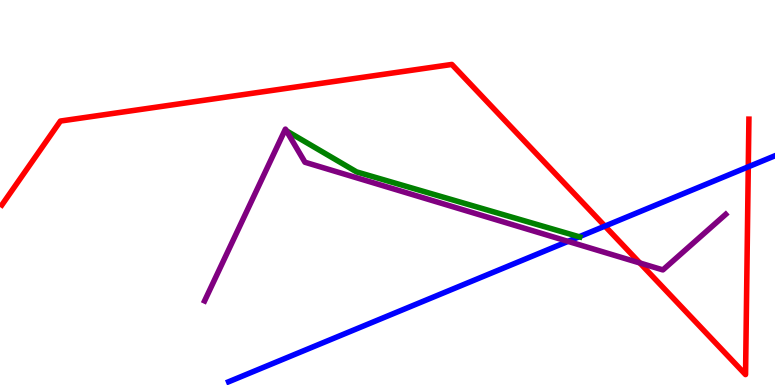[{'lines': ['blue', 'red'], 'intersections': [{'x': 7.81, 'y': 4.13}, {'x': 9.66, 'y': 5.67}]}, {'lines': ['green', 'red'], 'intersections': []}, {'lines': ['purple', 'red'], 'intersections': [{'x': 8.26, 'y': 3.17}]}, {'lines': ['blue', 'green'], 'intersections': [{'x': 7.47, 'y': 3.85}]}, {'lines': ['blue', 'purple'], 'intersections': [{'x': 7.33, 'y': 3.73}]}, {'lines': ['green', 'purple'], 'intersections': []}]